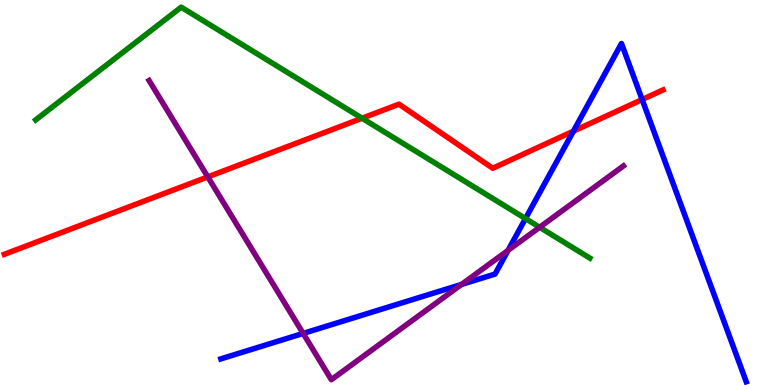[{'lines': ['blue', 'red'], 'intersections': [{'x': 7.4, 'y': 6.59}, {'x': 8.29, 'y': 7.41}]}, {'lines': ['green', 'red'], 'intersections': [{'x': 4.67, 'y': 6.93}]}, {'lines': ['purple', 'red'], 'intersections': [{'x': 2.68, 'y': 5.41}]}, {'lines': ['blue', 'green'], 'intersections': [{'x': 6.78, 'y': 4.32}]}, {'lines': ['blue', 'purple'], 'intersections': [{'x': 3.91, 'y': 1.34}, {'x': 5.96, 'y': 2.61}, {'x': 6.56, 'y': 3.5}]}, {'lines': ['green', 'purple'], 'intersections': [{'x': 6.96, 'y': 4.1}]}]